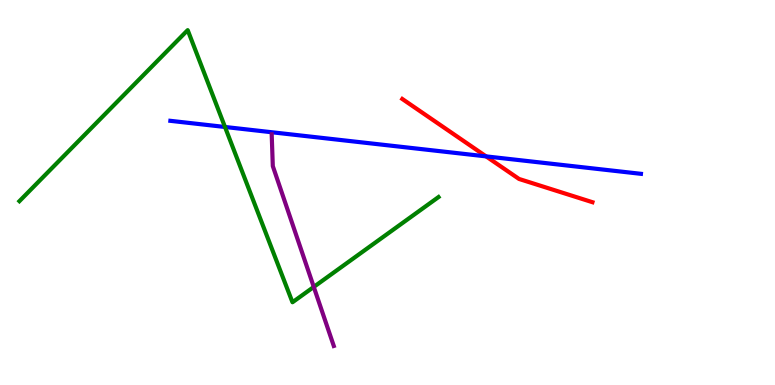[{'lines': ['blue', 'red'], 'intersections': [{'x': 6.27, 'y': 5.94}]}, {'lines': ['green', 'red'], 'intersections': []}, {'lines': ['purple', 'red'], 'intersections': []}, {'lines': ['blue', 'green'], 'intersections': [{'x': 2.9, 'y': 6.7}]}, {'lines': ['blue', 'purple'], 'intersections': []}, {'lines': ['green', 'purple'], 'intersections': [{'x': 4.05, 'y': 2.55}]}]